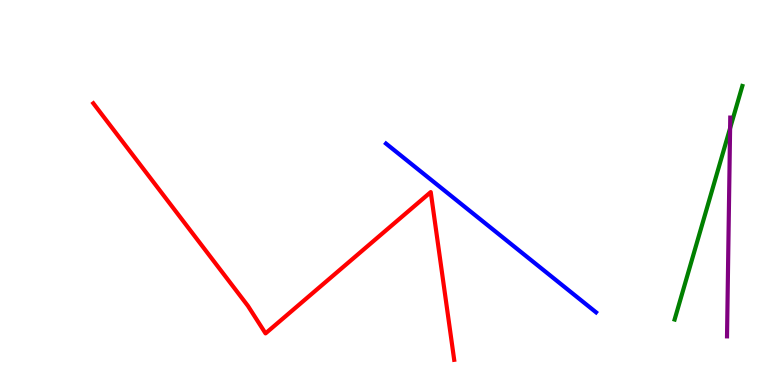[{'lines': ['blue', 'red'], 'intersections': []}, {'lines': ['green', 'red'], 'intersections': []}, {'lines': ['purple', 'red'], 'intersections': []}, {'lines': ['blue', 'green'], 'intersections': []}, {'lines': ['blue', 'purple'], 'intersections': []}, {'lines': ['green', 'purple'], 'intersections': [{'x': 9.42, 'y': 6.67}]}]